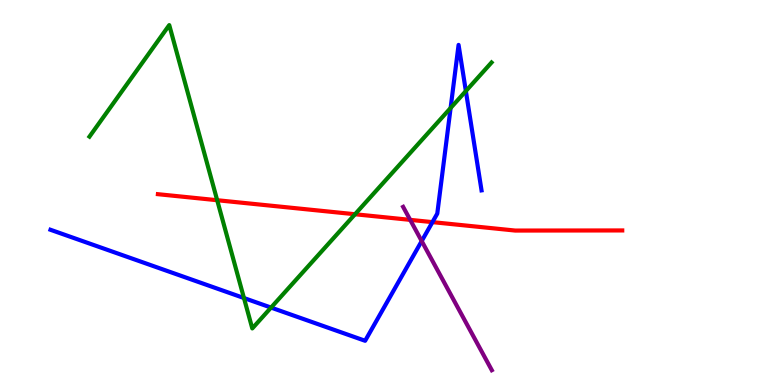[{'lines': ['blue', 'red'], 'intersections': [{'x': 5.58, 'y': 4.23}]}, {'lines': ['green', 'red'], 'intersections': [{'x': 2.8, 'y': 4.8}, {'x': 4.58, 'y': 4.44}]}, {'lines': ['purple', 'red'], 'intersections': [{'x': 5.29, 'y': 4.29}]}, {'lines': ['blue', 'green'], 'intersections': [{'x': 3.15, 'y': 2.26}, {'x': 3.5, 'y': 2.01}, {'x': 5.81, 'y': 7.19}, {'x': 6.01, 'y': 7.64}]}, {'lines': ['blue', 'purple'], 'intersections': [{'x': 5.44, 'y': 3.74}]}, {'lines': ['green', 'purple'], 'intersections': []}]